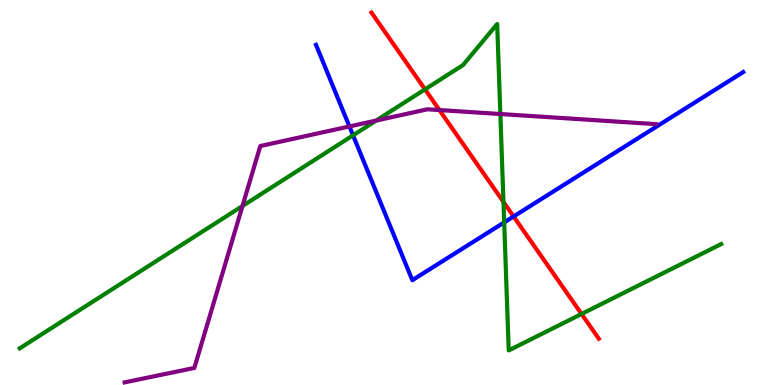[{'lines': ['blue', 'red'], 'intersections': [{'x': 6.63, 'y': 4.38}]}, {'lines': ['green', 'red'], 'intersections': [{'x': 5.48, 'y': 7.68}, {'x': 6.5, 'y': 4.76}, {'x': 7.5, 'y': 1.84}]}, {'lines': ['purple', 'red'], 'intersections': [{'x': 5.67, 'y': 7.14}]}, {'lines': ['blue', 'green'], 'intersections': [{'x': 4.56, 'y': 6.48}, {'x': 6.51, 'y': 4.22}]}, {'lines': ['blue', 'purple'], 'intersections': [{'x': 4.51, 'y': 6.72}]}, {'lines': ['green', 'purple'], 'intersections': [{'x': 3.13, 'y': 4.65}, {'x': 4.85, 'y': 6.87}, {'x': 6.46, 'y': 7.04}]}]